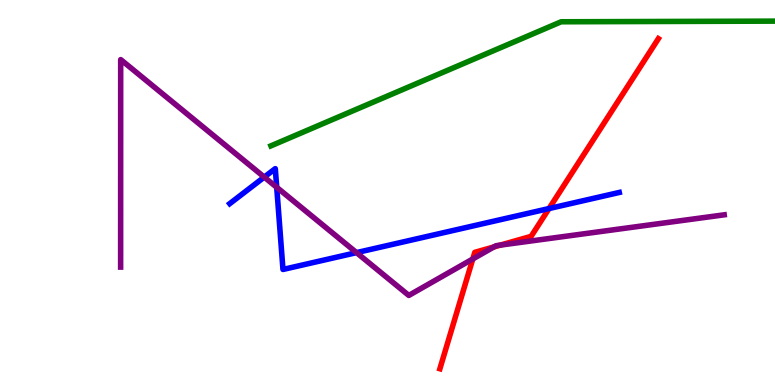[{'lines': ['blue', 'red'], 'intersections': [{'x': 7.08, 'y': 4.58}]}, {'lines': ['green', 'red'], 'intersections': []}, {'lines': ['purple', 'red'], 'intersections': [{'x': 6.1, 'y': 3.27}, {'x': 6.37, 'y': 3.59}, {'x': 6.45, 'y': 3.63}]}, {'lines': ['blue', 'green'], 'intersections': []}, {'lines': ['blue', 'purple'], 'intersections': [{'x': 3.41, 'y': 5.4}, {'x': 3.57, 'y': 5.14}, {'x': 4.6, 'y': 3.44}]}, {'lines': ['green', 'purple'], 'intersections': []}]